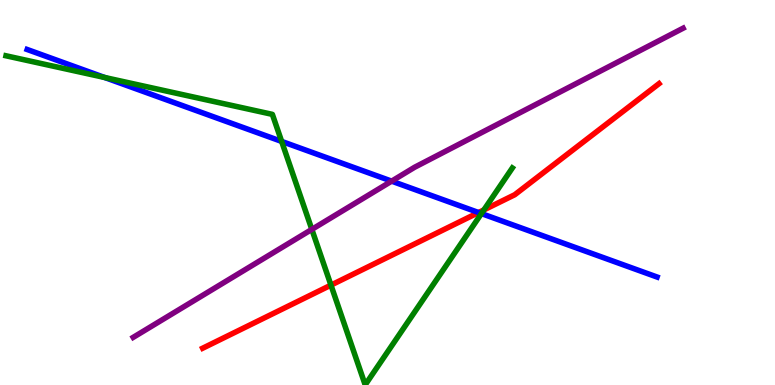[{'lines': ['blue', 'red'], 'intersections': [{'x': 6.17, 'y': 4.48}]}, {'lines': ['green', 'red'], 'intersections': [{'x': 4.27, 'y': 2.59}, {'x': 6.24, 'y': 4.55}]}, {'lines': ['purple', 'red'], 'intersections': []}, {'lines': ['blue', 'green'], 'intersections': [{'x': 1.35, 'y': 7.99}, {'x': 3.63, 'y': 6.33}, {'x': 6.21, 'y': 4.45}]}, {'lines': ['blue', 'purple'], 'intersections': [{'x': 5.05, 'y': 5.29}]}, {'lines': ['green', 'purple'], 'intersections': [{'x': 4.02, 'y': 4.04}]}]